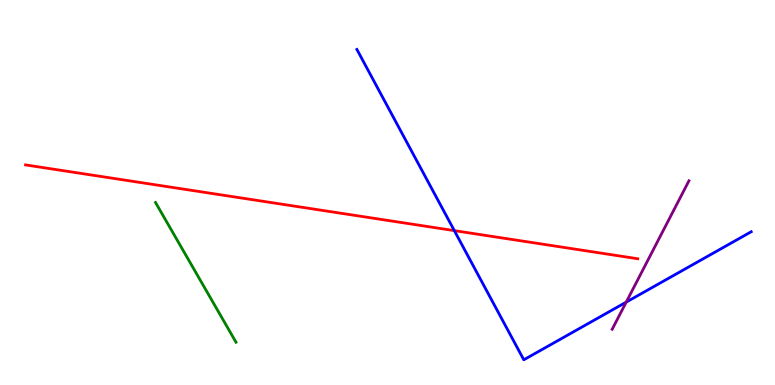[{'lines': ['blue', 'red'], 'intersections': [{'x': 5.86, 'y': 4.01}]}, {'lines': ['green', 'red'], 'intersections': []}, {'lines': ['purple', 'red'], 'intersections': []}, {'lines': ['blue', 'green'], 'intersections': []}, {'lines': ['blue', 'purple'], 'intersections': [{'x': 8.08, 'y': 2.15}]}, {'lines': ['green', 'purple'], 'intersections': []}]